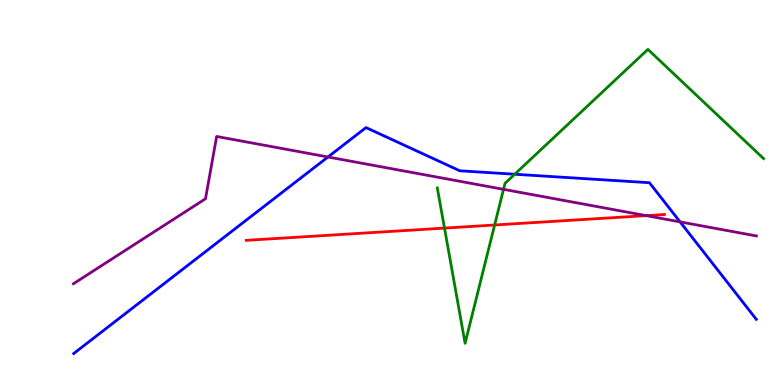[{'lines': ['blue', 'red'], 'intersections': []}, {'lines': ['green', 'red'], 'intersections': [{'x': 5.74, 'y': 4.08}, {'x': 6.38, 'y': 4.16}]}, {'lines': ['purple', 'red'], 'intersections': [{'x': 8.34, 'y': 4.4}]}, {'lines': ['blue', 'green'], 'intersections': [{'x': 6.64, 'y': 5.47}]}, {'lines': ['blue', 'purple'], 'intersections': [{'x': 4.23, 'y': 5.92}, {'x': 8.78, 'y': 4.24}]}, {'lines': ['green', 'purple'], 'intersections': [{'x': 6.5, 'y': 5.08}]}]